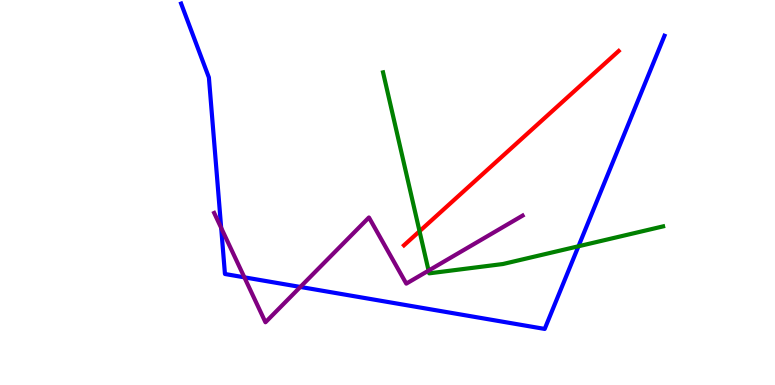[{'lines': ['blue', 'red'], 'intersections': []}, {'lines': ['green', 'red'], 'intersections': [{'x': 5.41, 'y': 3.99}]}, {'lines': ['purple', 'red'], 'intersections': []}, {'lines': ['blue', 'green'], 'intersections': [{'x': 7.46, 'y': 3.6}]}, {'lines': ['blue', 'purple'], 'intersections': [{'x': 2.85, 'y': 4.08}, {'x': 3.15, 'y': 2.8}, {'x': 3.88, 'y': 2.55}]}, {'lines': ['green', 'purple'], 'intersections': [{'x': 5.53, 'y': 2.97}]}]